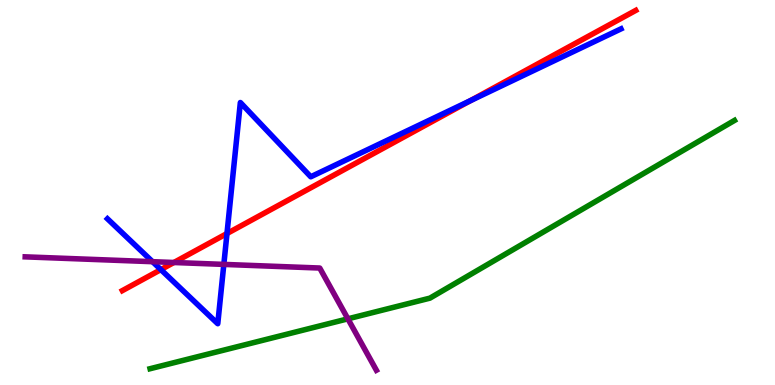[{'lines': ['blue', 'red'], 'intersections': [{'x': 2.08, 'y': 3.0}, {'x': 2.93, 'y': 3.93}, {'x': 6.07, 'y': 7.38}]}, {'lines': ['green', 'red'], 'intersections': []}, {'lines': ['purple', 'red'], 'intersections': [{'x': 2.24, 'y': 3.18}]}, {'lines': ['blue', 'green'], 'intersections': []}, {'lines': ['blue', 'purple'], 'intersections': [{'x': 1.97, 'y': 3.2}, {'x': 2.89, 'y': 3.13}]}, {'lines': ['green', 'purple'], 'intersections': [{'x': 4.49, 'y': 1.72}]}]